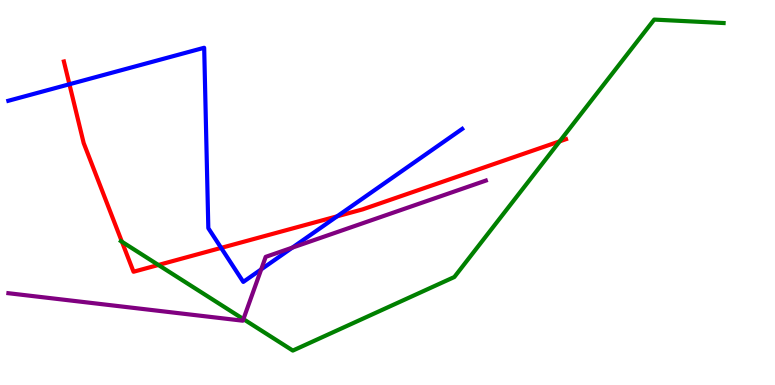[{'lines': ['blue', 'red'], 'intersections': [{'x': 0.896, 'y': 7.81}, {'x': 2.85, 'y': 3.56}, {'x': 4.35, 'y': 4.38}]}, {'lines': ['green', 'red'], 'intersections': [{'x': 1.57, 'y': 3.72}, {'x': 2.04, 'y': 3.12}, {'x': 7.22, 'y': 6.33}]}, {'lines': ['purple', 'red'], 'intersections': []}, {'lines': ['blue', 'green'], 'intersections': []}, {'lines': ['blue', 'purple'], 'intersections': [{'x': 3.37, 'y': 3.0}, {'x': 3.77, 'y': 3.57}]}, {'lines': ['green', 'purple'], 'intersections': [{'x': 3.14, 'y': 1.71}]}]